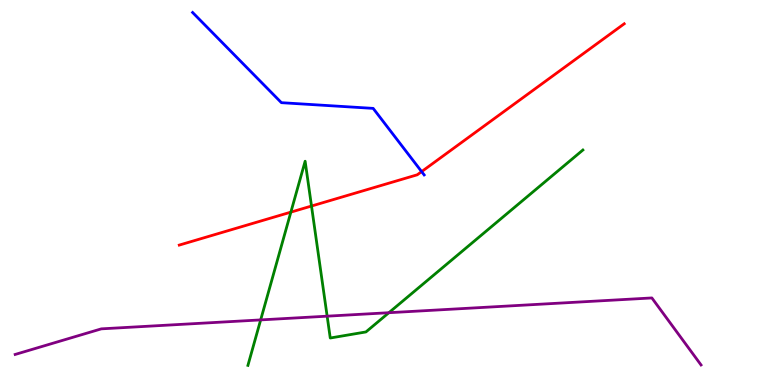[{'lines': ['blue', 'red'], 'intersections': [{'x': 5.44, 'y': 5.54}]}, {'lines': ['green', 'red'], 'intersections': [{'x': 3.75, 'y': 4.49}, {'x': 4.02, 'y': 4.65}]}, {'lines': ['purple', 'red'], 'intersections': []}, {'lines': ['blue', 'green'], 'intersections': []}, {'lines': ['blue', 'purple'], 'intersections': []}, {'lines': ['green', 'purple'], 'intersections': [{'x': 3.36, 'y': 1.69}, {'x': 4.22, 'y': 1.79}, {'x': 5.02, 'y': 1.88}]}]